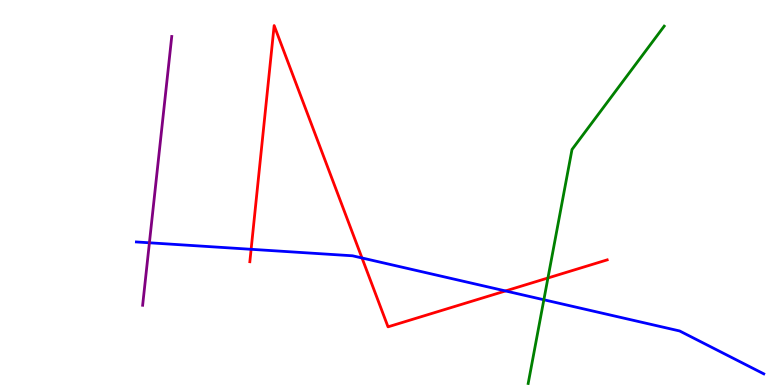[{'lines': ['blue', 'red'], 'intersections': [{'x': 3.24, 'y': 3.52}, {'x': 4.67, 'y': 3.3}, {'x': 6.52, 'y': 2.44}]}, {'lines': ['green', 'red'], 'intersections': [{'x': 7.07, 'y': 2.78}]}, {'lines': ['purple', 'red'], 'intersections': []}, {'lines': ['blue', 'green'], 'intersections': [{'x': 7.02, 'y': 2.21}]}, {'lines': ['blue', 'purple'], 'intersections': [{'x': 1.93, 'y': 3.69}]}, {'lines': ['green', 'purple'], 'intersections': []}]